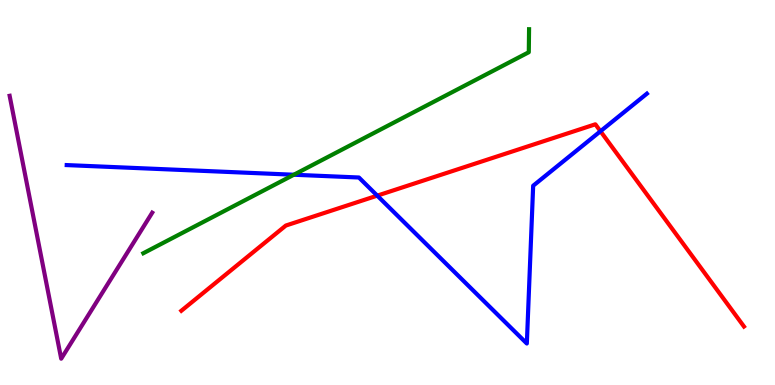[{'lines': ['blue', 'red'], 'intersections': [{'x': 4.87, 'y': 4.92}, {'x': 7.75, 'y': 6.59}]}, {'lines': ['green', 'red'], 'intersections': []}, {'lines': ['purple', 'red'], 'intersections': []}, {'lines': ['blue', 'green'], 'intersections': [{'x': 3.79, 'y': 5.46}]}, {'lines': ['blue', 'purple'], 'intersections': []}, {'lines': ['green', 'purple'], 'intersections': []}]